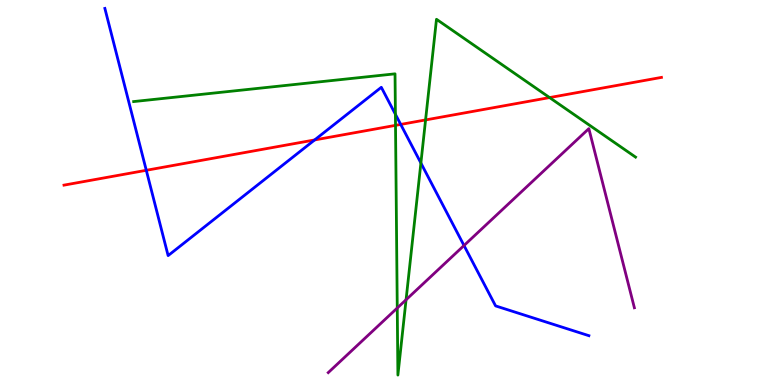[{'lines': ['blue', 'red'], 'intersections': [{'x': 1.89, 'y': 5.58}, {'x': 4.06, 'y': 6.37}, {'x': 5.17, 'y': 6.77}]}, {'lines': ['green', 'red'], 'intersections': [{'x': 5.1, 'y': 6.74}, {'x': 5.49, 'y': 6.88}, {'x': 7.09, 'y': 7.47}]}, {'lines': ['purple', 'red'], 'intersections': []}, {'lines': ['blue', 'green'], 'intersections': [{'x': 5.1, 'y': 7.03}, {'x': 5.43, 'y': 5.77}]}, {'lines': ['blue', 'purple'], 'intersections': [{'x': 5.99, 'y': 3.62}]}, {'lines': ['green', 'purple'], 'intersections': [{'x': 5.13, 'y': 2.0}, {'x': 5.24, 'y': 2.21}]}]